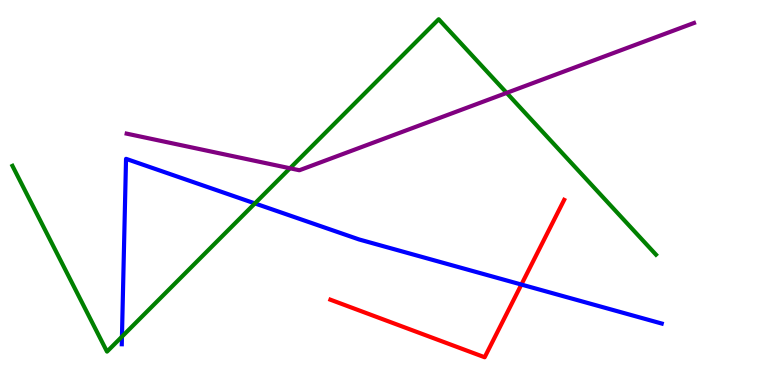[{'lines': ['blue', 'red'], 'intersections': [{'x': 6.73, 'y': 2.61}]}, {'lines': ['green', 'red'], 'intersections': []}, {'lines': ['purple', 'red'], 'intersections': []}, {'lines': ['blue', 'green'], 'intersections': [{'x': 1.57, 'y': 1.26}, {'x': 3.29, 'y': 4.72}]}, {'lines': ['blue', 'purple'], 'intersections': []}, {'lines': ['green', 'purple'], 'intersections': [{'x': 3.74, 'y': 5.63}, {'x': 6.54, 'y': 7.59}]}]